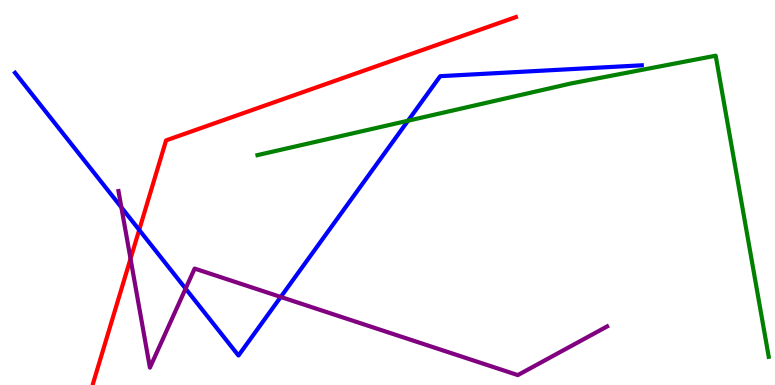[{'lines': ['blue', 'red'], 'intersections': [{'x': 1.8, 'y': 4.03}]}, {'lines': ['green', 'red'], 'intersections': []}, {'lines': ['purple', 'red'], 'intersections': [{'x': 1.68, 'y': 3.28}]}, {'lines': ['blue', 'green'], 'intersections': [{'x': 5.27, 'y': 6.86}]}, {'lines': ['blue', 'purple'], 'intersections': [{'x': 1.57, 'y': 4.61}, {'x': 2.39, 'y': 2.5}, {'x': 3.62, 'y': 2.29}]}, {'lines': ['green', 'purple'], 'intersections': []}]